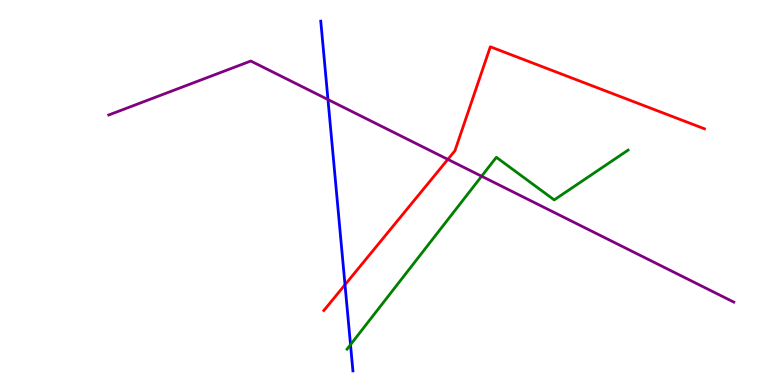[{'lines': ['blue', 'red'], 'intersections': [{'x': 4.45, 'y': 2.6}]}, {'lines': ['green', 'red'], 'intersections': []}, {'lines': ['purple', 'red'], 'intersections': [{'x': 5.78, 'y': 5.86}]}, {'lines': ['blue', 'green'], 'intersections': [{'x': 4.52, 'y': 1.05}]}, {'lines': ['blue', 'purple'], 'intersections': [{'x': 4.23, 'y': 7.41}]}, {'lines': ['green', 'purple'], 'intersections': [{'x': 6.21, 'y': 5.42}]}]